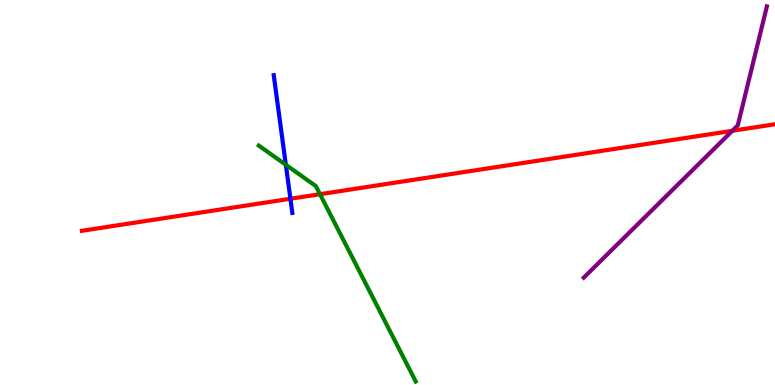[{'lines': ['blue', 'red'], 'intersections': [{'x': 3.75, 'y': 4.84}]}, {'lines': ['green', 'red'], 'intersections': [{'x': 4.13, 'y': 4.96}]}, {'lines': ['purple', 'red'], 'intersections': [{'x': 9.45, 'y': 6.6}]}, {'lines': ['blue', 'green'], 'intersections': [{'x': 3.69, 'y': 5.72}]}, {'lines': ['blue', 'purple'], 'intersections': []}, {'lines': ['green', 'purple'], 'intersections': []}]